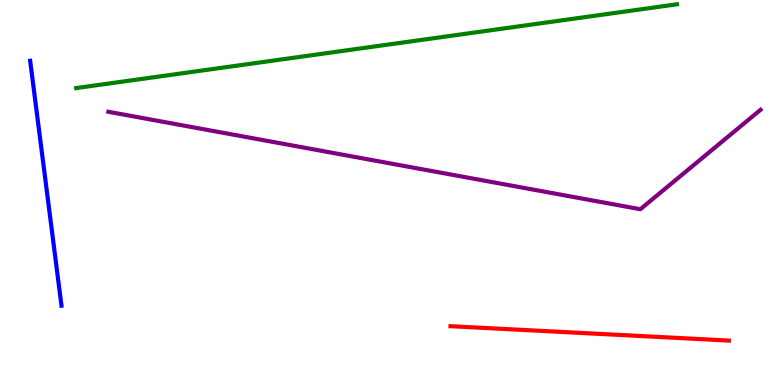[{'lines': ['blue', 'red'], 'intersections': []}, {'lines': ['green', 'red'], 'intersections': []}, {'lines': ['purple', 'red'], 'intersections': []}, {'lines': ['blue', 'green'], 'intersections': []}, {'lines': ['blue', 'purple'], 'intersections': []}, {'lines': ['green', 'purple'], 'intersections': []}]